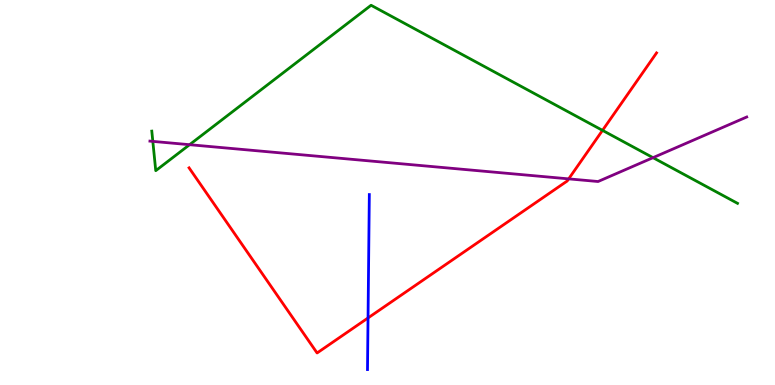[{'lines': ['blue', 'red'], 'intersections': [{'x': 4.75, 'y': 1.74}]}, {'lines': ['green', 'red'], 'intersections': [{'x': 7.77, 'y': 6.61}]}, {'lines': ['purple', 'red'], 'intersections': [{'x': 7.34, 'y': 5.35}]}, {'lines': ['blue', 'green'], 'intersections': []}, {'lines': ['blue', 'purple'], 'intersections': []}, {'lines': ['green', 'purple'], 'intersections': [{'x': 1.97, 'y': 6.33}, {'x': 2.45, 'y': 6.24}, {'x': 8.43, 'y': 5.9}]}]